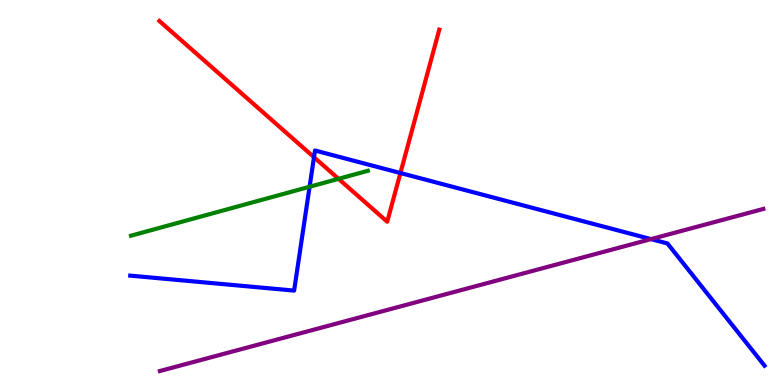[{'lines': ['blue', 'red'], 'intersections': [{'x': 4.05, 'y': 5.92}, {'x': 5.17, 'y': 5.51}]}, {'lines': ['green', 'red'], 'intersections': [{'x': 4.37, 'y': 5.36}]}, {'lines': ['purple', 'red'], 'intersections': []}, {'lines': ['blue', 'green'], 'intersections': [{'x': 3.99, 'y': 5.15}]}, {'lines': ['blue', 'purple'], 'intersections': [{'x': 8.4, 'y': 3.79}]}, {'lines': ['green', 'purple'], 'intersections': []}]